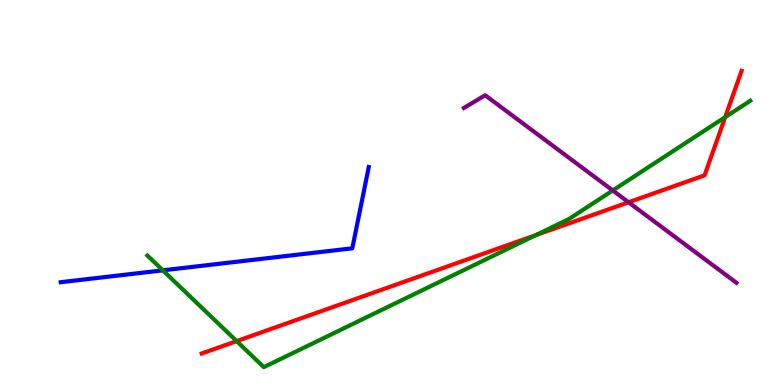[{'lines': ['blue', 'red'], 'intersections': []}, {'lines': ['green', 'red'], 'intersections': [{'x': 3.05, 'y': 1.14}, {'x': 6.91, 'y': 3.89}, {'x': 9.36, 'y': 6.96}]}, {'lines': ['purple', 'red'], 'intersections': [{'x': 8.11, 'y': 4.75}]}, {'lines': ['blue', 'green'], 'intersections': [{'x': 2.1, 'y': 2.98}]}, {'lines': ['blue', 'purple'], 'intersections': []}, {'lines': ['green', 'purple'], 'intersections': [{'x': 7.91, 'y': 5.05}]}]